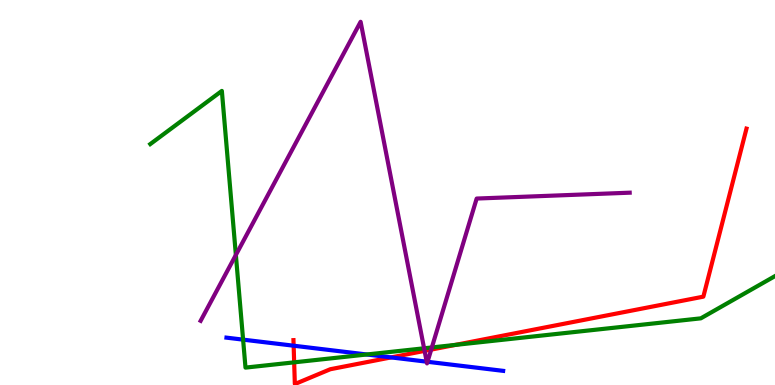[{'lines': ['blue', 'red'], 'intersections': [{'x': 3.79, 'y': 1.02}, {'x': 5.05, 'y': 0.717}]}, {'lines': ['green', 'red'], 'intersections': [{'x': 3.8, 'y': 0.588}, {'x': 5.88, 'y': 1.04}]}, {'lines': ['purple', 'red'], 'intersections': [{'x': 5.48, 'y': 0.886}, {'x': 5.56, 'y': 0.919}]}, {'lines': ['blue', 'green'], 'intersections': [{'x': 3.14, 'y': 1.18}, {'x': 4.73, 'y': 0.793}]}, {'lines': ['blue', 'purple'], 'intersections': [{'x': 5.51, 'y': 0.606}, {'x': 5.52, 'y': 0.603}]}, {'lines': ['green', 'purple'], 'intersections': [{'x': 3.04, 'y': 3.38}, {'x': 5.47, 'y': 0.954}, {'x': 5.57, 'y': 0.975}]}]